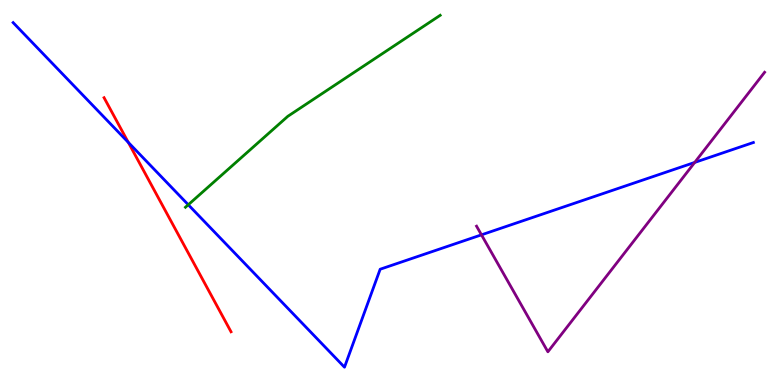[{'lines': ['blue', 'red'], 'intersections': [{'x': 1.66, 'y': 6.3}]}, {'lines': ['green', 'red'], 'intersections': []}, {'lines': ['purple', 'red'], 'intersections': []}, {'lines': ['blue', 'green'], 'intersections': [{'x': 2.43, 'y': 4.68}]}, {'lines': ['blue', 'purple'], 'intersections': [{'x': 6.21, 'y': 3.9}, {'x': 8.96, 'y': 5.78}]}, {'lines': ['green', 'purple'], 'intersections': []}]